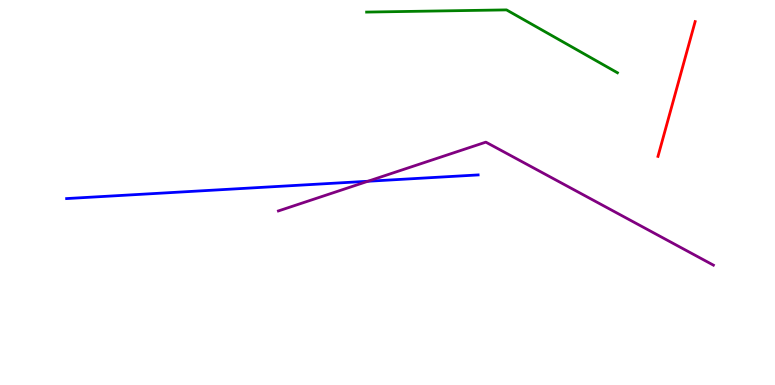[{'lines': ['blue', 'red'], 'intersections': []}, {'lines': ['green', 'red'], 'intersections': []}, {'lines': ['purple', 'red'], 'intersections': []}, {'lines': ['blue', 'green'], 'intersections': []}, {'lines': ['blue', 'purple'], 'intersections': [{'x': 4.75, 'y': 5.29}]}, {'lines': ['green', 'purple'], 'intersections': []}]